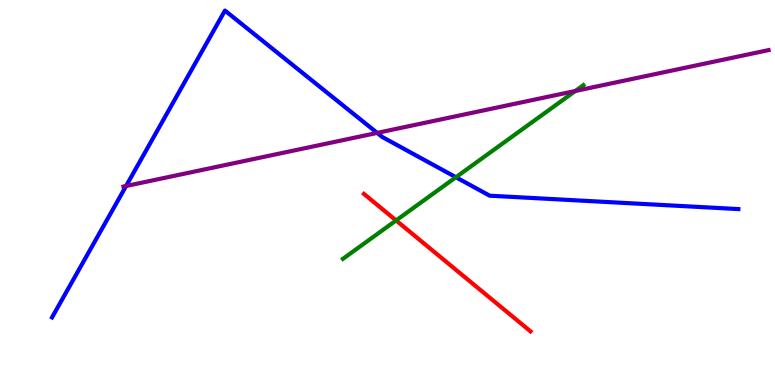[{'lines': ['blue', 'red'], 'intersections': []}, {'lines': ['green', 'red'], 'intersections': [{'x': 5.11, 'y': 4.27}]}, {'lines': ['purple', 'red'], 'intersections': []}, {'lines': ['blue', 'green'], 'intersections': [{'x': 5.88, 'y': 5.4}]}, {'lines': ['blue', 'purple'], 'intersections': [{'x': 1.63, 'y': 5.17}, {'x': 4.87, 'y': 6.55}]}, {'lines': ['green', 'purple'], 'intersections': [{'x': 7.42, 'y': 7.64}]}]